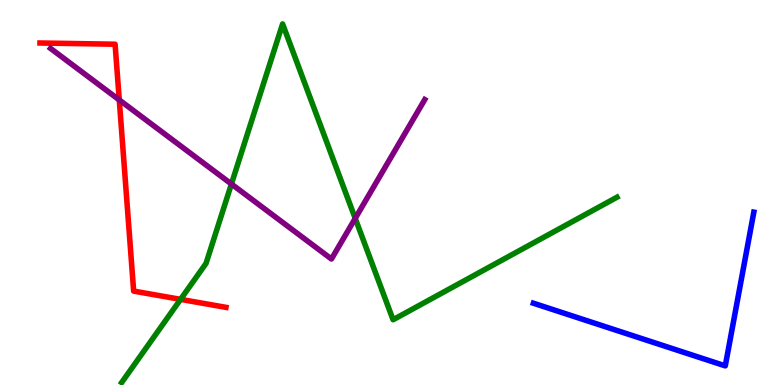[{'lines': ['blue', 'red'], 'intersections': []}, {'lines': ['green', 'red'], 'intersections': [{'x': 2.33, 'y': 2.22}]}, {'lines': ['purple', 'red'], 'intersections': [{'x': 1.54, 'y': 7.4}]}, {'lines': ['blue', 'green'], 'intersections': []}, {'lines': ['blue', 'purple'], 'intersections': []}, {'lines': ['green', 'purple'], 'intersections': [{'x': 2.99, 'y': 5.22}, {'x': 4.58, 'y': 4.33}]}]